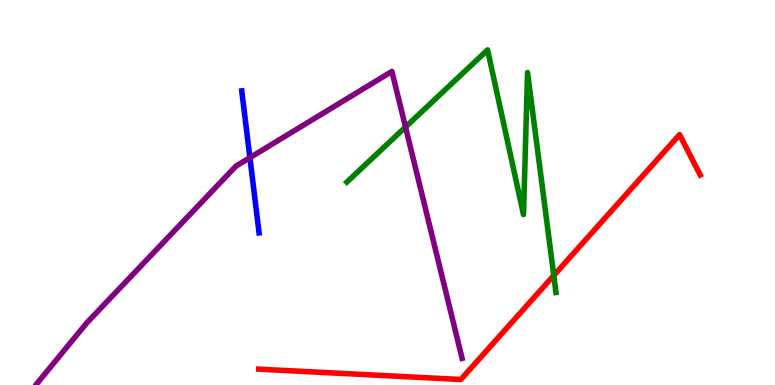[{'lines': ['blue', 'red'], 'intersections': []}, {'lines': ['green', 'red'], 'intersections': [{'x': 7.15, 'y': 2.85}]}, {'lines': ['purple', 'red'], 'intersections': []}, {'lines': ['blue', 'green'], 'intersections': []}, {'lines': ['blue', 'purple'], 'intersections': [{'x': 3.22, 'y': 5.91}]}, {'lines': ['green', 'purple'], 'intersections': [{'x': 5.23, 'y': 6.7}]}]